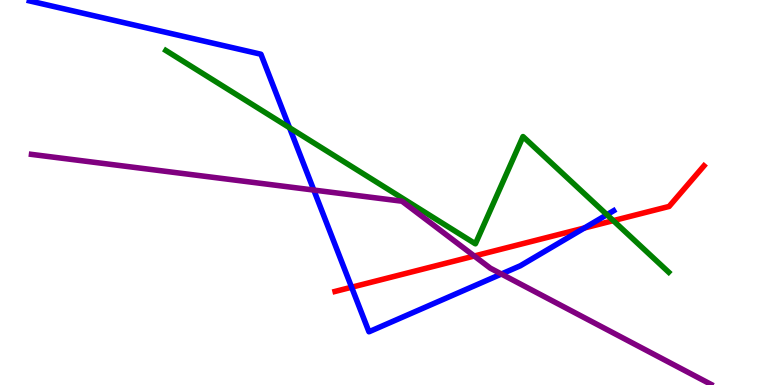[{'lines': ['blue', 'red'], 'intersections': [{'x': 4.54, 'y': 2.54}, {'x': 7.54, 'y': 4.08}]}, {'lines': ['green', 'red'], 'intersections': [{'x': 7.91, 'y': 4.27}]}, {'lines': ['purple', 'red'], 'intersections': [{'x': 6.12, 'y': 3.35}]}, {'lines': ['blue', 'green'], 'intersections': [{'x': 3.74, 'y': 6.68}, {'x': 7.83, 'y': 4.42}]}, {'lines': ['blue', 'purple'], 'intersections': [{'x': 4.05, 'y': 5.06}, {'x': 6.47, 'y': 2.88}]}, {'lines': ['green', 'purple'], 'intersections': []}]